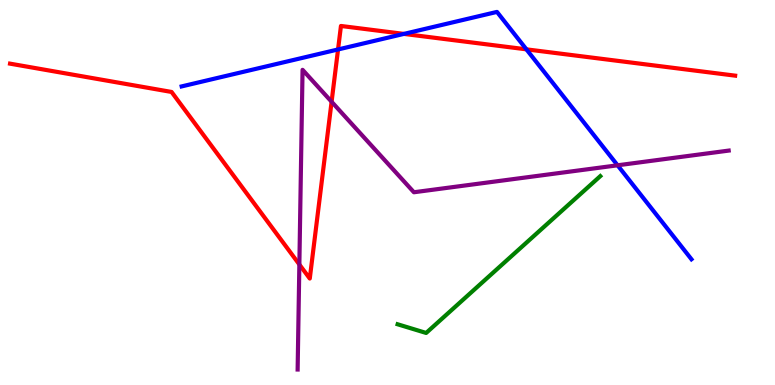[{'lines': ['blue', 'red'], 'intersections': [{'x': 4.36, 'y': 8.72}, {'x': 5.21, 'y': 9.12}, {'x': 6.79, 'y': 8.72}]}, {'lines': ['green', 'red'], 'intersections': []}, {'lines': ['purple', 'red'], 'intersections': [{'x': 3.86, 'y': 3.13}, {'x': 4.28, 'y': 7.36}]}, {'lines': ['blue', 'green'], 'intersections': []}, {'lines': ['blue', 'purple'], 'intersections': [{'x': 7.97, 'y': 5.71}]}, {'lines': ['green', 'purple'], 'intersections': []}]